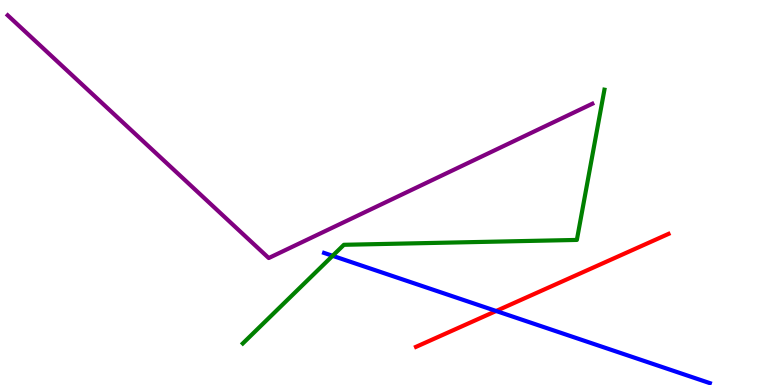[{'lines': ['blue', 'red'], 'intersections': [{'x': 6.4, 'y': 1.92}]}, {'lines': ['green', 'red'], 'intersections': []}, {'lines': ['purple', 'red'], 'intersections': []}, {'lines': ['blue', 'green'], 'intersections': [{'x': 4.29, 'y': 3.36}]}, {'lines': ['blue', 'purple'], 'intersections': []}, {'lines': ['green', 'purple'], 'intersections': []}]